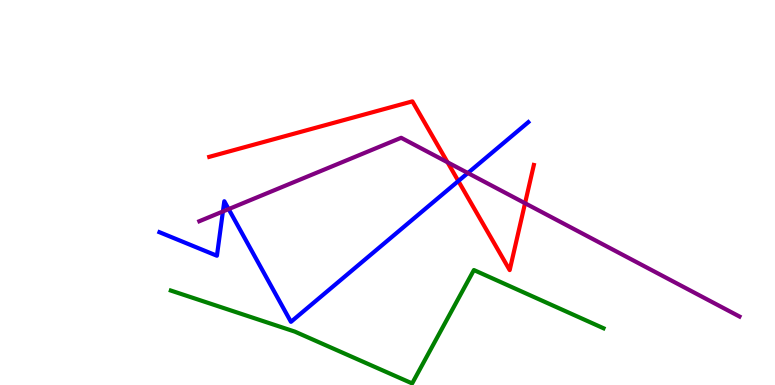[{'lines': ['blue', 'red'], 'intersections': [{'x': 5.91, 'y': 5.3}]}, {'lines': ['green', 'red'], 'intersections': []}, {'lines': ['purple', 'red'], 'intersections': [{'x': 5.77, 'y': 5.78}, {'x': 6.77, 'y': 4.72}]}, {'lines': ['blue', 'green'], 'intersections': []}, {'lines': ['blue', 'purple'], 'intersections': [{'x': 2.88, 'y': 4.51}, {'x': 2.95, 'y': 4.57}, {'x': 6.04, 'y': 5.51}]}, {'lines': ['green', 'purple'], 'intersections': []}]